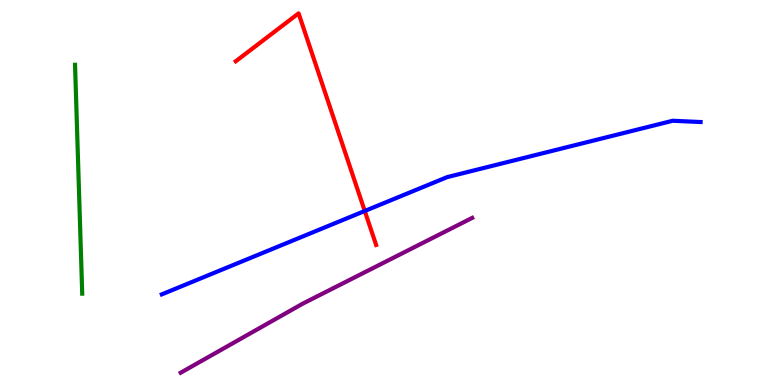[{'lines': ['blue', 'red'], 'intersections': [{'x': 4.71, 'y': 4.52}]}, {'lines': ['green', 'red'], 'intersections': []}, {'lines': ['purple', 'red'], 'intersections': []}, {'lines': ['blue', 'green'], 'intersections': []}, {'lines': ['blue', 'purple'], 'intersections': []}, {'lines': ['green', 'purple'], 'intersections': []}]